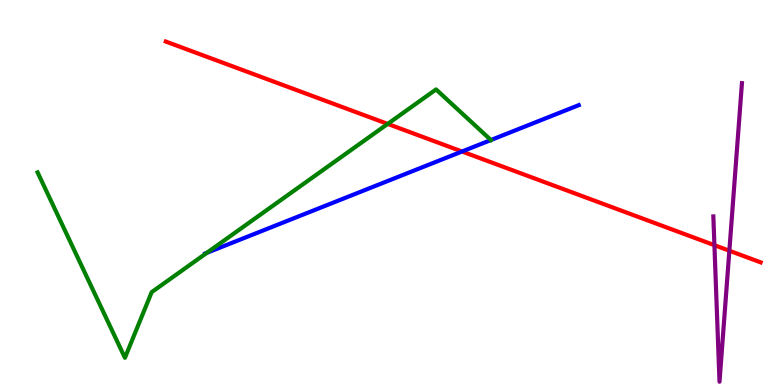[{'lines': ['blue', 'red'], 'intersections': [{'x': 5.96, 'y': 6.06}]}, {'lines': ['green', 'red'], 'intersections': [{'x': 5.0, 'y': 6.78}]}, {'lines': ['purple', 'red'], 'intersections': [{'x': 9.22, 'y': 3.63}, {'x': 9.41, 'y': 3.49}]}, {'lines': ['blue', 'green'], 'intersections': [{'x': 2.67, 'y': 3.43}, {'x': 6.33, 'y': 6.36}]}, {'lines': ['blue', 'purple'], 'intersections': []}, {'lines': ['green', 'purple'], 'intersections': []}]